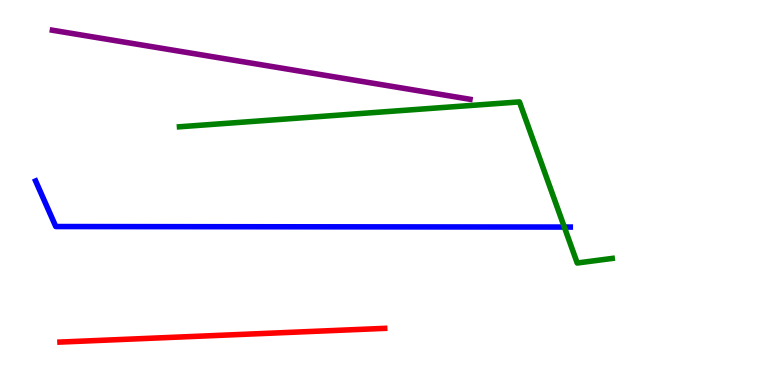[{'lines': ['blue', 'red'], 'intersections': []}, {'lines': ['green', 'red'], 'intersections': []}, {'lines': ['purple', 'red'], 'intersections': []}, {'lines': ['blue', 'green'], 'intersections': [{'x': 7.28, 'y': 4.1}]}, {'lines': ['blue', 'purple'], 'intersections': []}, {'lines': ['green', 'purple'], 'intersections': []}]